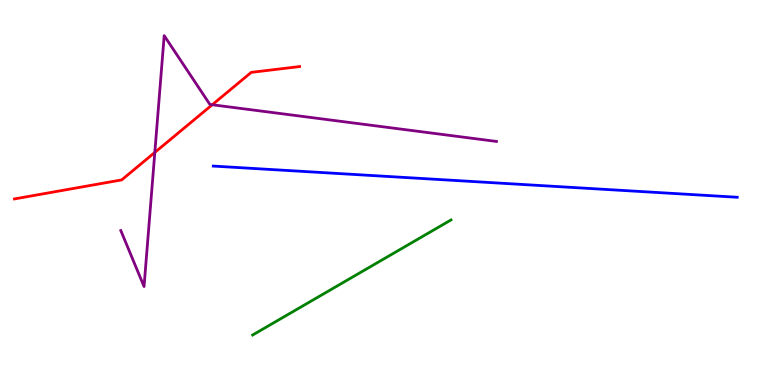[{'lines': ['blue', 'red'], 'intersections': []}, {'lines': ['green', 'red'], 'intersections': []}, {'lines': ['purple', 'red'], 'intersections': [{'x': 2.0, 'y': 6.04}, {'x': 2.74, 'y': 7.28}]}, {'lines': ['blue', 'green'], 'intersections': []}, {'lines': ['blue', 'purple'], 'intersections': []}, {'lines': ['green', 'purple'], 'intersections': []}]